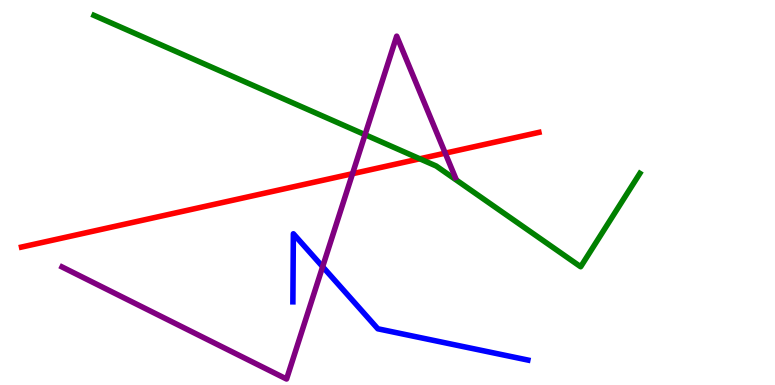[{'lines': ['blue', 'red'], 'intersections': []}, {'lines': ['green', 'red'], 'intersections': [{'x': 5.42, 'y': 5.88}]}, {'lines': ['purple', 'red'], 'intersections': [{'x': 4.55, 'y': 5.49}, {'x': 5.74, 'y': 6.02}]}, {'lines': ['blue', 'green'], 'intersections': []}, {'lines': ['blue', 'purple'], 'intersections': [{'x': 4.16, 'y': 3.07}]}, {'lines': ['green', 'purple'], 'intersections': [{'x': 4.71, 'y': 6.5}]}]